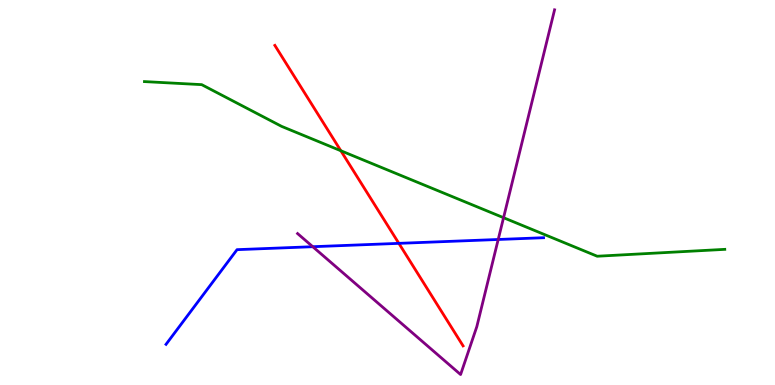[{'lines': ['blue', 'red'], 'intersections': [{'x': 5.15, 'y': 3.68}]}, {'lines': ['green', 'red'], 'intersections': [{'x': 4.4, 'y': 6.08}]}, {'lines': ['purple', 'red'], 'intersections': []}, {'lines': ['blue', 'green'], 'intersections': []}, {'lines': ['blue', 'purple'], 'intersections': [{'x': 4.04, 'y': 3.59}, {'x': 6.43, 'y': 3.78}]}, {'lines': ['green', 'purple'], 'intersections': [{'x': 6.5, 'y': 4.35}]}]